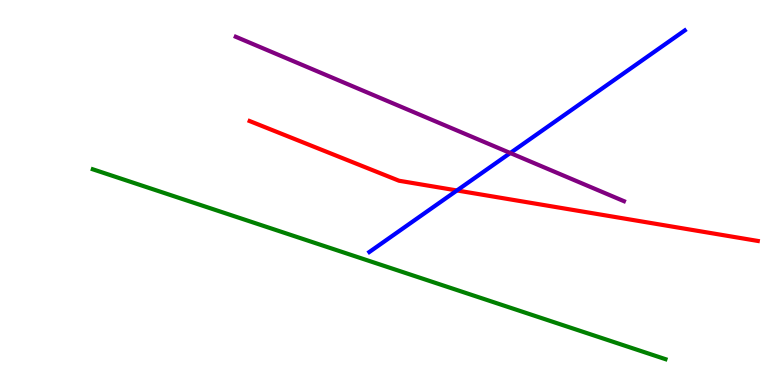[{'lines': ['blue', 'red'], 'intersections': [{'x': 5.9, 'y': 5.05}]}, {'lines': ['green', 'red'], 'intersections': []}, {'lines': ['purple', 'red'], 'intersections': []}, {'lines': ['blue', 'green'], 'intersections': []}, {'lines': ['blue', 'purple'], 'intersections': [{'x': 6.58, 'y': 6.03}]}, {'lines': ['green', 'purple'], 'intersections': []}]